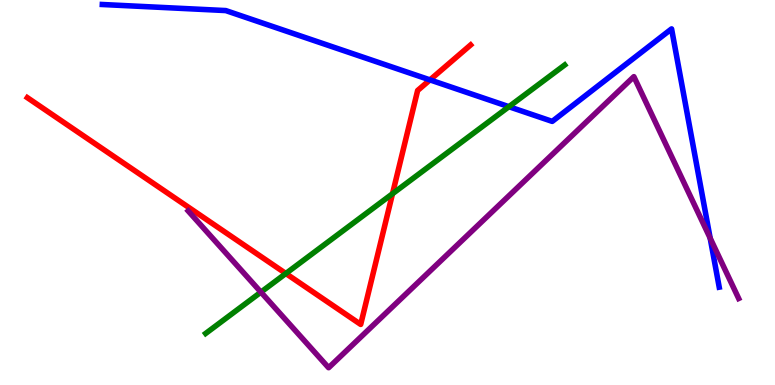[{'lines': ['blue', 'red'], 'intersections': [{'x': 5.55, 'y': 7.92}]}, {'lines': ['green', 'red'], 'intersections': [{'x': 3.69, 'y': 2.9}, {'x': 5.06, 'y': 4.97}]}, {'lines': ['purple', 'red'], 'intersections': []}, {'lines': ['blue', 'green'], 'intersections': [{'x': 6.57, 'y': 7.23}]}, {'lines': ['blue', 'purple'], 'intersections': [{'x': 9.16, 'y': 3.81}]}, {'lines': ['green', 'purple'], 'intersections': [{'x': 3.37, 'y': 2.41}]}]